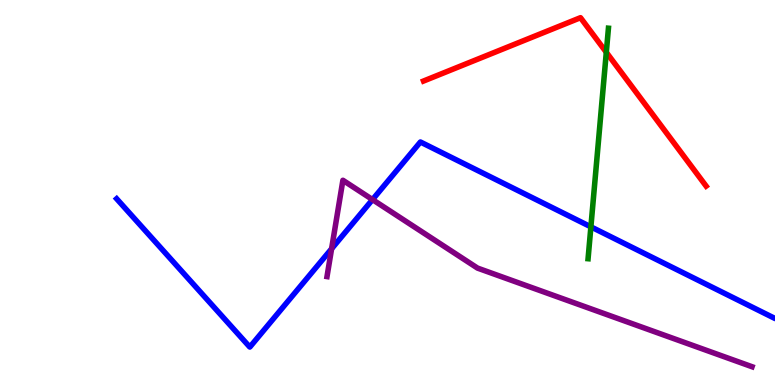[{'lines': ['blue', 'red'], 'intersections': []}, {'lines': ['green', 'red'], 'intersections': [{'x': 7.82, 'y': 8.64}]}, {'lines': ['purple', 'red'], 'intersections': []}, {'lines': ['blue', 'green'], 'intersections': [{'x': 7.62, 'y': 4.11}]}, {'lines': ['blue', 'purple'], 'intersections': [{'x': 4.28, 'y': 3.54}, {'x': 4.81, 'y': 4.82}]}, {'lines': ['green', 'purple'], 'intersections': []}]